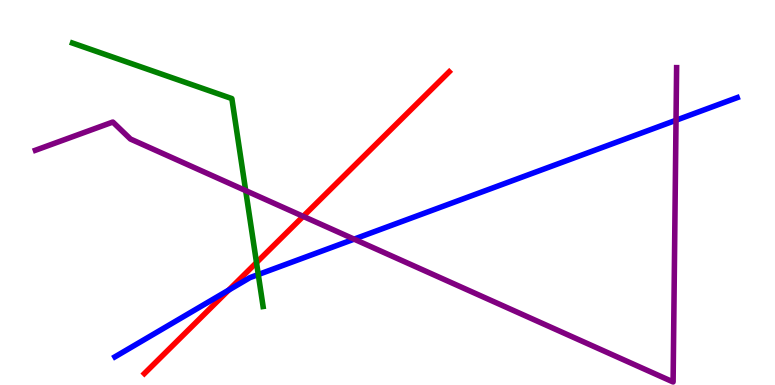[{'lines': ['blue', 'red'], 'intersections': [{'x': 2.95, 'y': 2.47}]}, {'lines': ['green', 'red'], 'intersections': [{'x': 3.31, 'y': 3.18}]}, {'lines': ['purple', 'red'], 'intersections': [{'x': 3.91, 'y': 4.38}]}, {'lines': ['blue', 'green'], 'intersections': [{'x': 3.33, 'y': 2.87}]}, {'lines': ['blue', 'purple'], 'intersections': [{'x': 4.57, 'y': 3.79}, {'x': 8.72, 'y': 6.88}]}, {'lines': ['green', 'purple'], 'intersections': [{'x': 3.17, 'y': 5.05}]}]